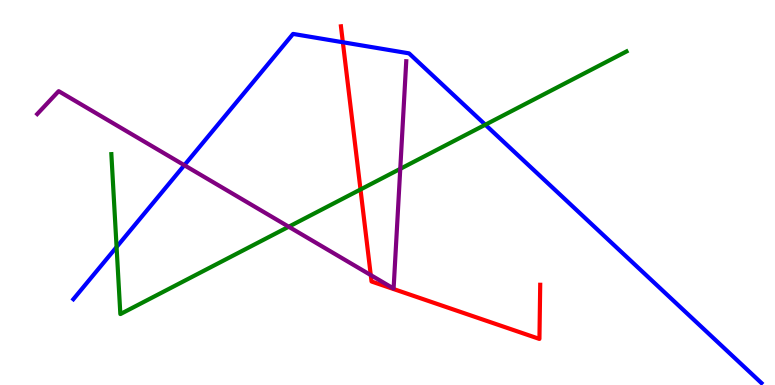[{'lines': ['blue', 'red'], 'intersections': [{'x': 4.42, 'y': 8.9}]}, {'lines': ['green', 'red'], 'intersections': [{'x': 4.65, 'y': 5.08}]}, {'lines': ['purple', 'red'], 'intersections': [{'x': 4.78, 'y': 2.85}]}, {'lines': ['blue', 'green'], 'intersections': [{'x': 1.5, 'y': 3.58}, {'x': 6.26, 'y': 6.76}]}, {'lines': ['blue', 'purple'], 'intersections': [{'x': 2.38, 'y': 5.71}]}, {'lines': ['green', 'purple'], 'intersections': [{'x': 3.73, 'y': 4.11}, {'x': 5.16, 'y': 5.61}]}]